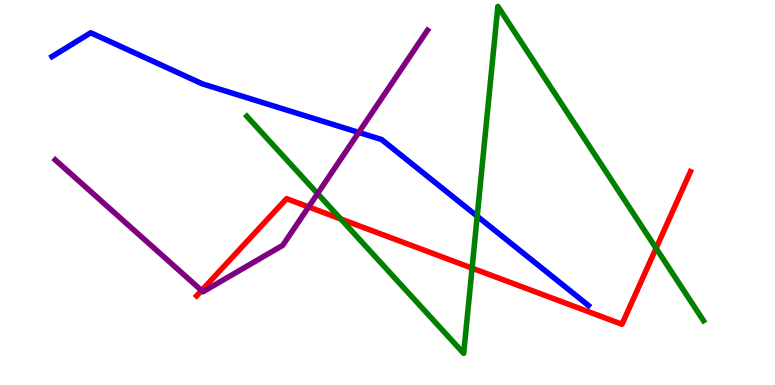[{'lines': ['blue', 'red'], 'intersections': []}, {'lines': ['green', 'red'], 'intersections': [{'x': 4.4, 'y': 4.31}, {'x': 6.09, 'y': 3.04}, {'x': 8.47, 'y': 3.55}]}, {'lines': ['purple', 'red'], 'intersections': [{'x': 2.6, 'y': 2.45}, {'x': 3.98, 'y': 4.63}]}, {'lines': ['blue', 'green'], 'intersections': [{'x': 6.16, 'y': 4.38}]}, {'lines': ['blue', 'purple'], 'intersections': [{'x': 4.63, 'y': 6.56}]}, {'lines': ['green', 'purple'], 'intersections': [{'x': 4.1, 'y': 4.97}]}]